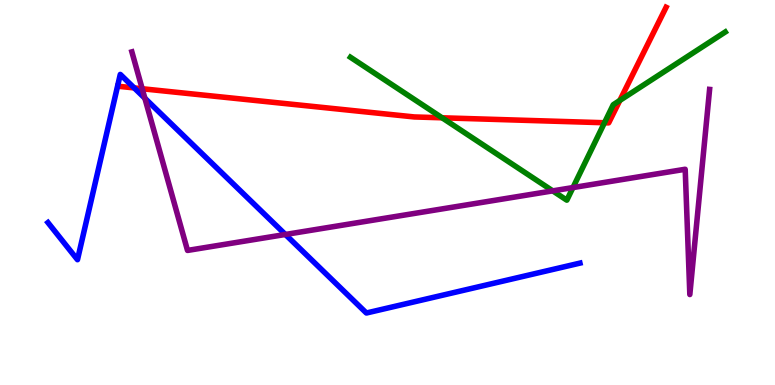[{'lines': ['blue', 'red'], 'intersections': [{'x': 1.73, 'y': 7.72}]}, {'lines': ['green', 'red'], 'intersections': [{'x': 5.7, 'y': 6.94}, {'x': 7.8, 'y': 6.81}, {'x': 8.0, 'y': 7.39}]}, {'lines': ['purple', 'red'], 'intersections': [{'x': 1.83, 'y': 7.7}]}, {'lines': ['blue', 'green'], 'intersections': []}, {'lines': ['blue', 'purple'], 'intersections': [{'x': 1.87, 'y': 7.45}, {'x': 3.68, 'y': 3.91}]}, {'lines': ['green', 'purple'], 'intersections': [{'x': 7.13, 'y': 5.04}, {'x': 7.39, 'y': 5.13}]}]